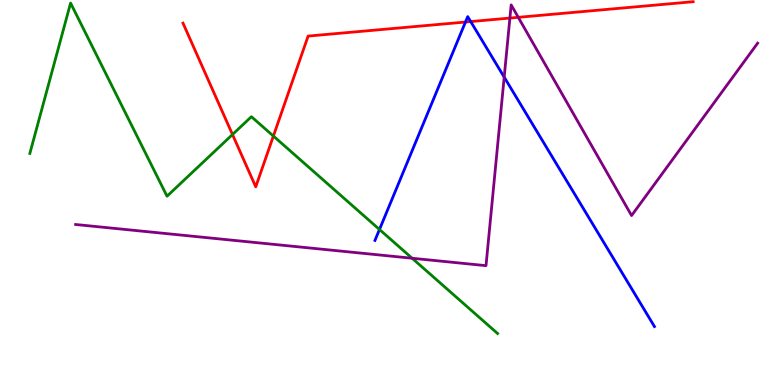[{'lines': ['blue', 'red'], 'intersections': [{'x': 6.01, 'y': 9.43}, {'x': 6.07, 'y': 9.44}]}, {'lines': ['green', 'red'], 'intersections': [{'x': 3.0, 'y': 6.51}, {'x': 3.53, 'y': 6.47}]}, {'lines': ['purple', 'red'], 'intersections': [{'x': 6.58, 'y': 9.53}, {'x': 6.69, 'y': 9.55}]}, {'lines': ['blue', 'green'], 'intersections': [{'x': 4.9, 'y': 4.04}]}, {'lines': ['blue', 'purple'], 'intersections': [{'x': 6.51, 'y': 8.0}]}, {'lines': ['green', 'purple'], 'intersections': [{'x': 5.32, 'y': 3.29}]}]